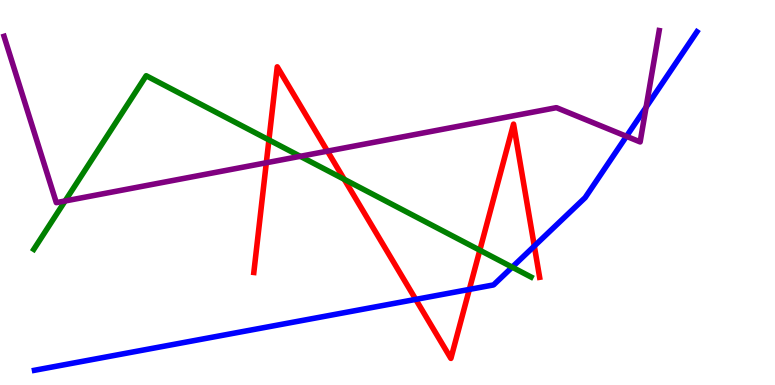[{'lines': ['blue', 'red'], 'intersections': [{'x': 5.36, 'y': 2.22}, {'x': 6.06, 'y': 2.48}, {'x': 6.89, 'y': 3.61}]}, {'lines': ['green', 'red'], 'intersections': [{'x': 3.47, 'y': 6.37}, {'x': 4.44, 'y': 5.34}, {'x': 6.19, 'y': 3.5}]}, {'lines': ['purple', 'red'], 'intersections': [{'x': 3.44, 'y': 5.77}, {'x': 4.23, 'y': 6.07}]}, {'lines': ['blue', 'green'], 'intersections': [{'x': 6.61, 'y': 3.06}]}, {'lines': ['blue', 'purple'], 'intersections': [{'x': 8.08, 'y': 6.46}, {'x': 8.34, 'y': 7.22}]}, {'lines': ['green', 'purple'], 'intersections': [{'x': 0.84, 'y': 4.78}, {'x': 3.87, 'y': 5.94}]}]